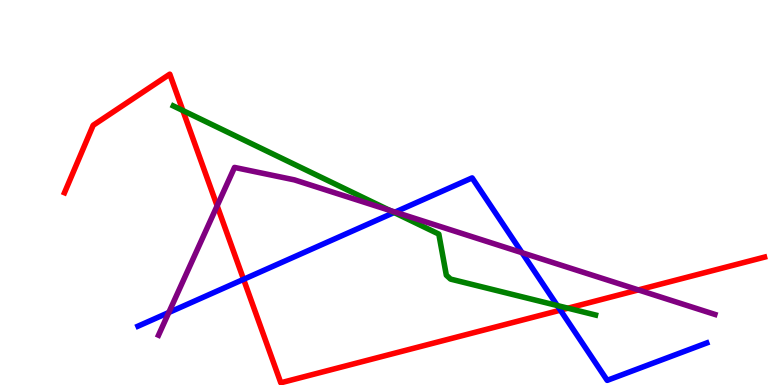[{'lines': ['blue', 'red'], 'intersections': [{'x': 3.14, 'y': 2.74}, {'x': 7.23, 'y': 1.94}]}, {'lines': ['green', 'red'], 'intersections': [{'x': 2.36, 'y': 7.13}, {'x': 7.33, 'y': 2.0}]}, {'lines': ['purple', 'red'], 'intersections': [{'x': 2.8, 'y': 4.65}, {'x': 8.24, 'y': 2.47}]}, {'lines': ['blue', 'green'], 'intersections': [{'x': 5.09, 'y': 4.48}, {'x': 7.19, 'y': 2.06}]}, {'lines': ['blue', 'purple'], 'intersections': [{'x': 2.18, 'y': 1.88}, {'x': 5.1, 'y': 4.49}, {'x': 6.74, 'y': 3.44}]}, {'lines': ['green', 'purple'], 'intersections': [{'x': 5.03, 'y': 4.54}]}]